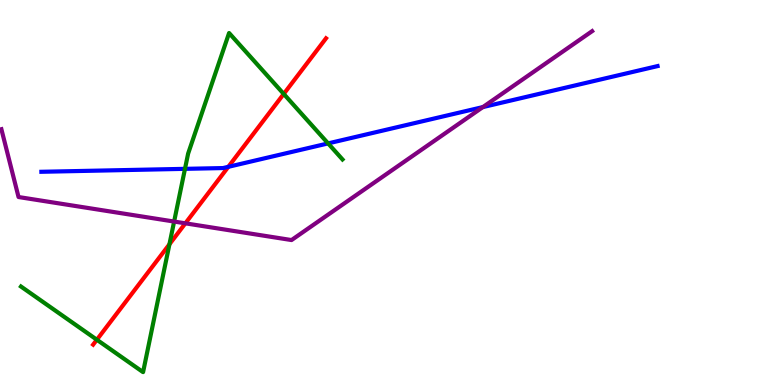[{'lines': ['blue', 'red'], 'intersections': [{'x': 2.95, 'y': 5.67}]}, {'lines': ['green', 'red'], 'intersections': [{'x': 1.25, 'y': 1.18}, {'x': 2.19, 'y': 3.66}, {'x': 3.66, 'y': 7.56}]}, {'lines': ['purple', 'red'], 'intersections': [{'x': 2.39, 'y': 4.2}]}, {'lines': ['blue', 'green'], 'intersections': [{'x': 2.39, 'y': 5.61}, {'x': 4.23, 'y': 6.28}]}, {'lines': ['blue', 'purple'], 'intersections': [{'x': 6.23, 'y': 7.22}]}, {'lines': ['green', 'purple'], 'intersections': [{'x': 2.25, 'y': 4.25}]}]